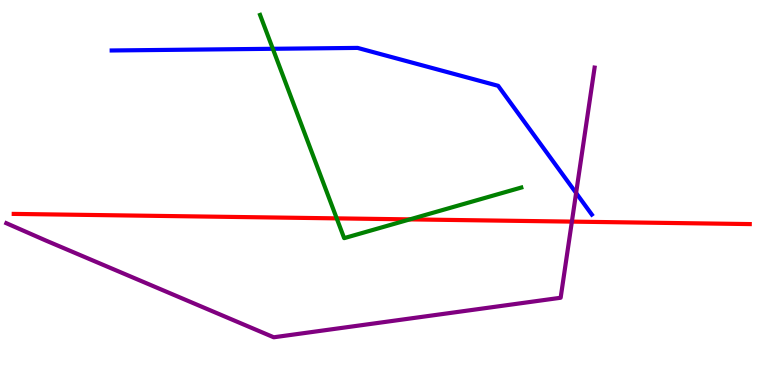[{'lines': ['blue', 'red'], 'intersections': []}, {'lines': ['green', 'red'], 'intersections': [{'x': 4.34, 'y': 4.33}, {'x': 5.29, 'y': 4.3}]}, {'lines': ['purple', 'red'], 'intersections': [{'x': 7.38, 'y': 4.24}]}, {'lines': ['blue', 'green'], 'intersections': [{'x': 3.52, 'y': 8.73}]}, {'lines': ['blue', 'purple'], 'intersections': [{'x': 7.43, 'y': 4.99}]}, {'lines': ['green', 'purple'], 'intersections': []}]